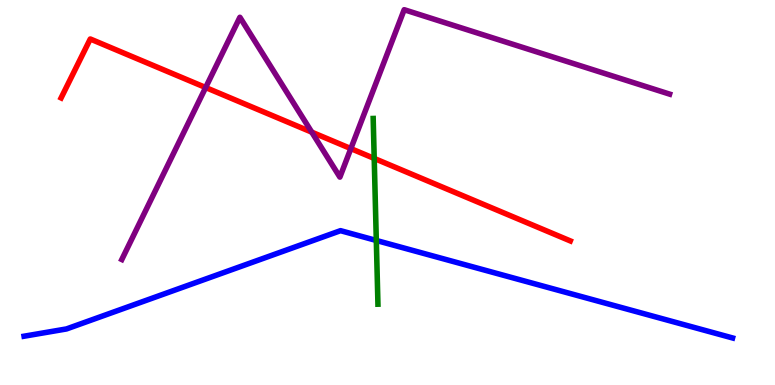[{'lines': ['blue', 'red'], 'intersections': []}, {'lines': ['green', 'red'], 'intersections': [{'x': 4.83, 'y': 5.89}]}, {'lines': ['purple', 'red'], 'intersections': [{'x': 2.65, 'y': 7.73}, {'x': 4.02, 'y': 6.57}, {'x': 4.53, 'y': 6.14}]}, {'lines': ['blue', 'green'], 'intersections': [{'x': 4.86, 'y': 3.75}]}, {'lines': ['blue', 'purple'], 'intersections': []}, {'lines': ['green', 'purple'], 'intersections': []}]